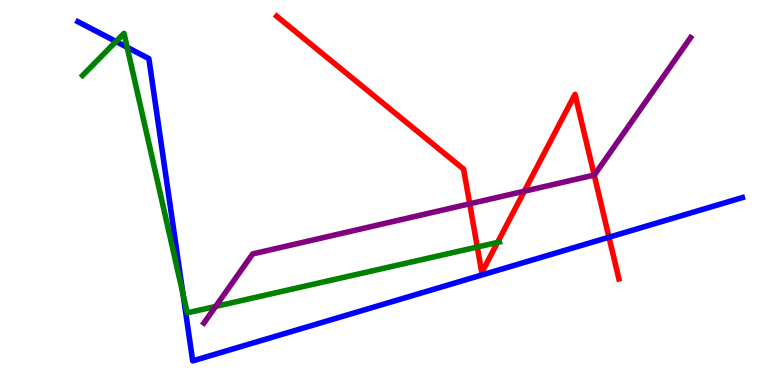[{'lines': ['blue', 'red'], 'intersections': [{'x': 7.86, 'y': 3.84}]}, {'lines': ['green', 'red'], 'intersections': [{'x': 6.16, 'y': 3.58}, {'x': 6.42, 'y': 3.7}]}, {'lines': ['purple', 'red'], 'intersections': [{'x': 6.06, 'y': 4.71}, {'x': 6.77, 'y': 5.03}, {'x': 7.67, 'y': 5.45}]}, {'lines': ['blue', 'green'], 'intersections': [{'x': 1.5, 'y': 8.92}, {'x': 1.64, 'y': 8.77}, {'x': 2.36, 'y': 2.36}]}, {'lines': ['blue', 'purple'], 'intersections': []}, {'lines': ['green', 'purple'], 'intersections': [{'x': 2.78, 'y': 2.04}]}]